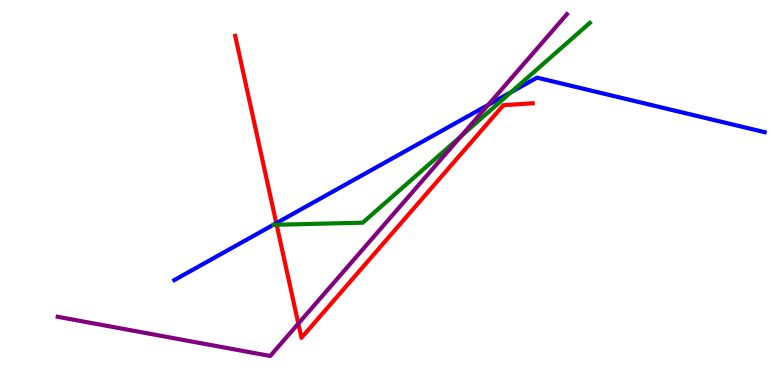[{'lines': ['blue', 'red'], 'intersections': [{'x': 3.57, 'y': 4.2}]}, {'lines': ['green', 'red'], 'intersections': [{'x': 3.57, 'y': 4.16}]}, {'lines': ['purple', 'red'], 'intersections': [{'x': 3.85, 'y': 1.59}]}, {'lines': ['blue', 'green'], 'intersections': [{'x': 6.6, 'y': 7.61}]}, {'lines': ['blue', 'purple'], 'intersections': [{'x': 6.3, 'y': 7.27}]}, {'lines': ['green', 'purple'], 'intersections': [{'x': 5.95, 'y': 6.46}]}]